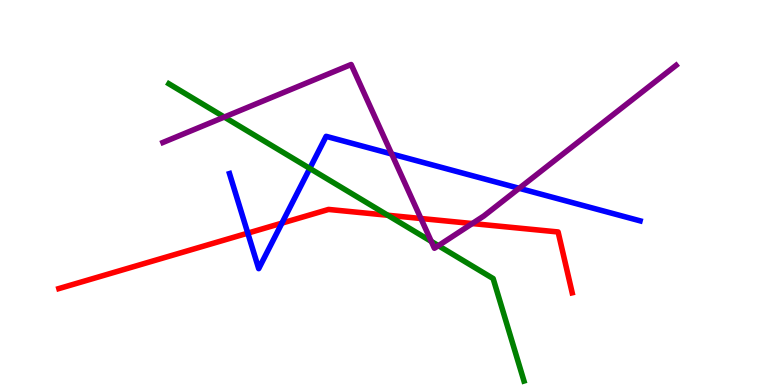[{'lines': ['blue', 'red'], 'intersections': [{'x': 3.2, 'y': 3.94}, {'x': 3.64, 'y': 4.2}]}, {'lines': ['green', 'red'], 'intersections': [{'x': 5.0, 'y': 4.41}]}, {'lines': ['purple', 'red'], 'intersections': [{'x': 5.43, 'y': 4.32}, {'x': 6.09, 'y': 4.19}]}, {'lines': ['blue', 'green'], 'intersections': [{'x': 4.0, 'y': 5.63}]}, {'lines': ['blue', 'purple'], 'intersections': [{'x': 5.05, 'y': 6.0}, {'x': 6.7, 'y': 5.11}]}, {'lines': ['green', 'purple'], 'intersections': [{'x': 2.89, 'y': 6.96}, {'x': 5.56, 'y': 3.73}, {'x': 5.66, 'y': 3.62}]}]